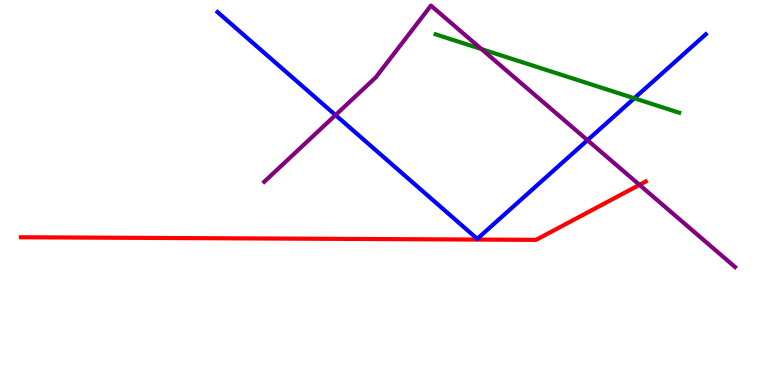[{'lines': ['blue', 'red'], 'intersections': []}, {'lines': ['green', 'red'], 'intersections': []}, {'lines': ['purple', 'red'], 'intersections': [{'x': 8.25, 'y': 5.2}]}, {'lines': ['blue', 'green'], 'intersections': [{'x': 8.18, 'y': 7.45}]}, {'lines': ['blue', 'purple'], 'intersections': [{'x': 4.33, 'y': 7.01}, {'x': 7.58, 'y': 6.36}]}, {'lines': ['green', 'purple'], 'intersections': [{'x': 6.21, 'y': 8.73}]}]